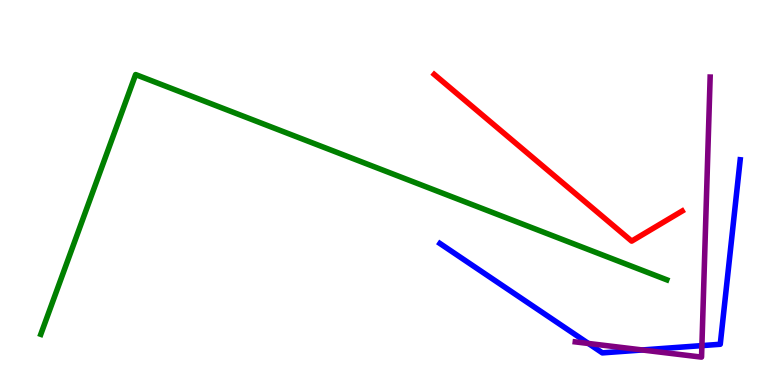[{'lines': ['blue', 'red'], 'intersections': []}, {'lines': ['green', 'red'], 'intersections': []}, {'lines': ['purple', 'red'], 'intersections': []}, {'lines': ['blue', 'green'], 'intersections': []}, {'lines': ['blue', 'purple'], 'intersections': [{'x': 7.59, 'y': 1.08}, {'x': 8.29, 'y': 0.91}, {'x': 9.06, 'y': 1.02}]}, {'lines': ['green', 'purple'], 'intersections': []}]